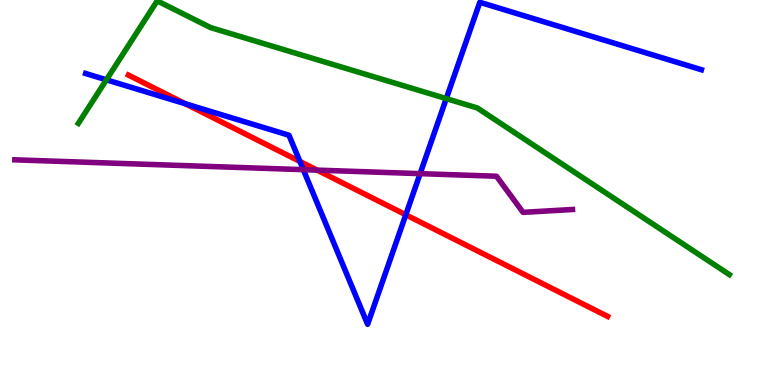[{'lines': ['blue', 'red'], 'intersections': [{'x': 2.39, 'y': 7.3}, {'x': 3.87, 'y': 5.81}, {'x': 5.24, 'y': 4.42}]}, {'lines': ['green', 'red'], 'intersections': []}, {'lines': ['purple', 'red'], 'intersections': [{'x': 4.09, 'y': 5.58}]}, {'lines': ['blue', 'green'], 'intersections': [{'x': 1.37, 'y': 7.93}, {'x': 5.76, 'y': 7.44}]}, {'lines': ['blue', 'purple'], 'intersections': [{'x': 3.91, 'y': 5.59}, {'x': 5.42, 'y': 5.49}]}, {'lines': ['green', 'purple'], 'intersections': []}]